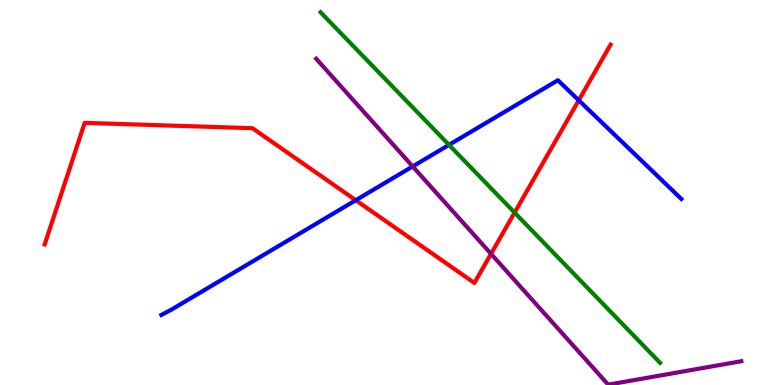[{'lines': ['blue', 'red'], 'intersections': [{'x': 4.59, 'y': 4.8}, {'x': 7.47, 'y': 7.39}]}, {'lines': ['green', 'red'], 'intersections': [{'x': 6.64, 'y': 4.48}]}, {'lines': ['purple', 'red'], 'intersections': [{'x': 6.34, 'y': 3.41}]}, {'lines': ['blue', 'green'], 'intersections': [{'x': 5.79, 'y': 6.24}]}, {'lines': ['blue', 'purple'], 'intersections': [{'x': 5.33, 'y': 5.68}]}, {'lines': ['green', 'purple'], 'intersections': []}]